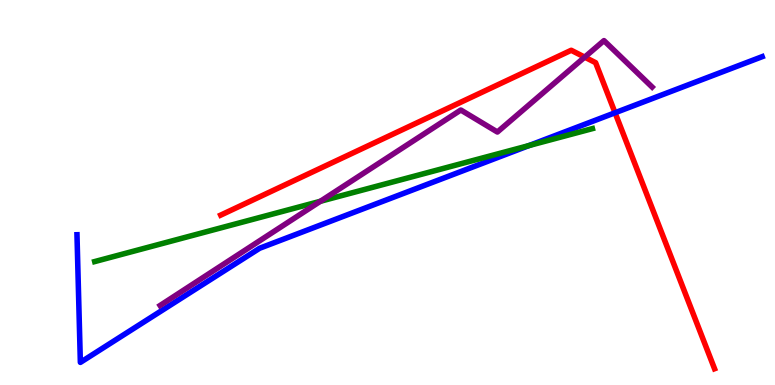[{'lines': ['blue', 'red'], 'intersections': [{'x': 7.94, 'y': 7.07}]}, {'lines': ['green', 'red'], 'intersections': []}, {'lines': ['purple', 'red'], 'intersections': [{'x': 7.54, 'y': 8.52}]}, {'lines': ['blue', 'green'], 'intersections': [{'x': 6.83, 'y': 6.22}]}, {'lines': ['blue', 'purple'], 'intersections': []}, {'lines': ['green', 'purple'], 'intersections': [{'x': 4.13, 'y': 4.77}]}]